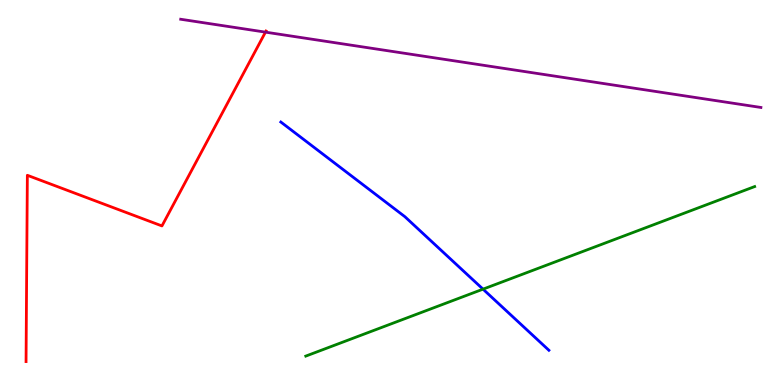[{'lines': ['blue', 'red'], 'intersections': []}, {'lines': ['green', 'red'], 'intersections': []}, {'lines': ['purple', 'red'], 'intersections': [{'x': 3.43, 'y': 9.17}]}, {'lines': ['blue', 'green'], 'intersections': [{'x': 6.23, 'y': 2.49}]}, {'lines': ['blue', 'purple'], 'intersections': []}, {'lines': ['green', 'purple'], 'intersections': []}]